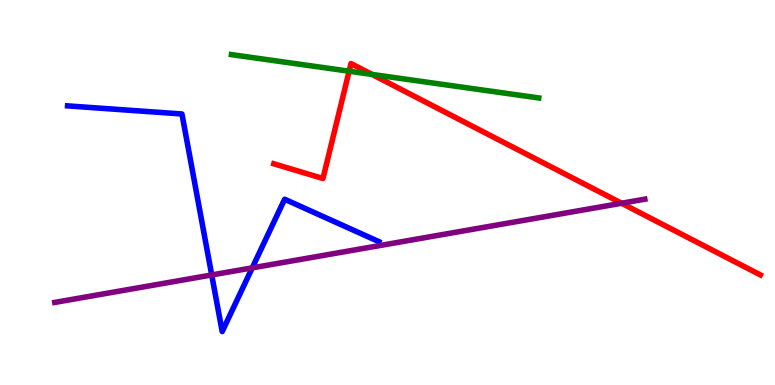[{'lines': ['blue', 'red'], 'intersections': []}, {'lines': ['green', 'red'], 'intersections': [{'x': 4.5, 'y': 8.15}, {'x': 4.8, 'y': 8.07}]}, {'lines': ['purple', 'red'], 'intersections': [{'x': 8.02, 'y': 4.72}]}, {'lines': ['blue', 'green'], 'intersections': []}, {'lines': ['blue', 'purple'], 'intersections': [{'x': 2.73, 'y': 2.86}, {'x': 3.25, 'y': 3.04}]}, {'lines': ['green', 'purple'], 'intersections': []}]